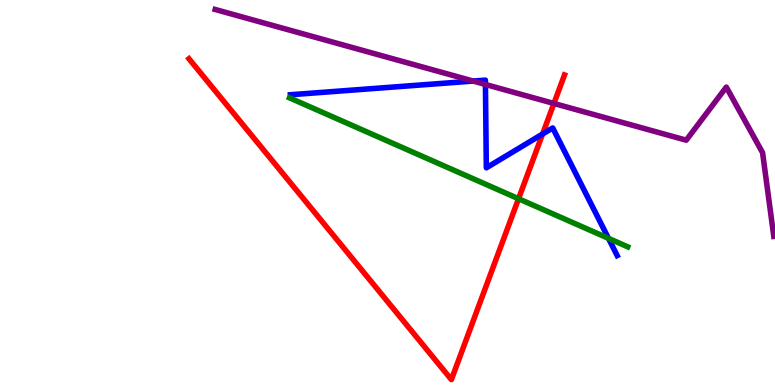[{'lines': ['blue', 'red'], 'intersections': [{'x': 7.0, 'y': 6.52}]}, {'lines': ['green', 'red'], 'intersections': [{'x': 6.69, 'y': 4.84}]}, {'lines': ['purple', 'red'], 'intersections': [{'x': 7.15, 'y': 7.31}]}, {'lines': ['blue', 'green'], 'intersections': [{'x': 7.85, 'y': 3.81}]}, {'lines': ['blue', 'purple'], 'intersections': [{'x': 6.1, 'y': 7.89}, {'x': 6.26, 'y': 7.81}]}, {'lines': ['green', 'purple'], 'intersections': []}]